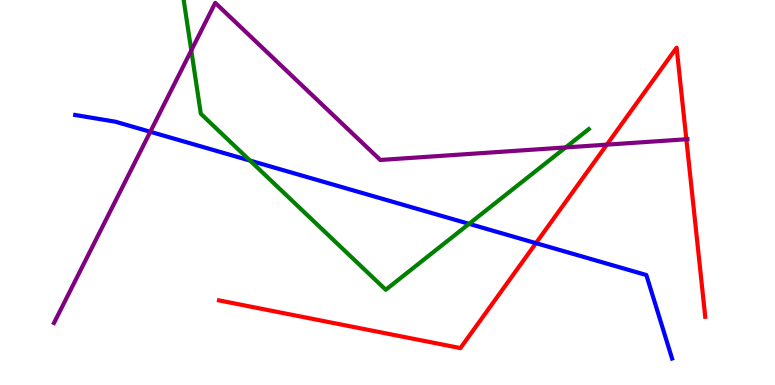[{'lines': ['blue', 'red'], 'intersections': [{'x': 6.92, 'y': 3.68}]}, {'lines': ['green', 'red'], 'intersections': []}, {'lines': ['purple', 'red'], 'intersections': [{'x': 7.83, 'y': 6.24}, {'x': 8.86, 'y': 6.38}]}, {'lines': ['blue', 'green'], 'intersections': [{'x': 3.23, 'y': 5.83}, {'x': 6.05, 'y': 4.19}]}, {'lines': ['blue', 'purple'], 'intersections': [{'x': 1.94, 'y': 6.58}]}, {'lines': ['green', 'purple'], 'intersections': [{'x': 2.47, 'y': 8.69}, {'x': 7.3, 'y': 6.17}]}]